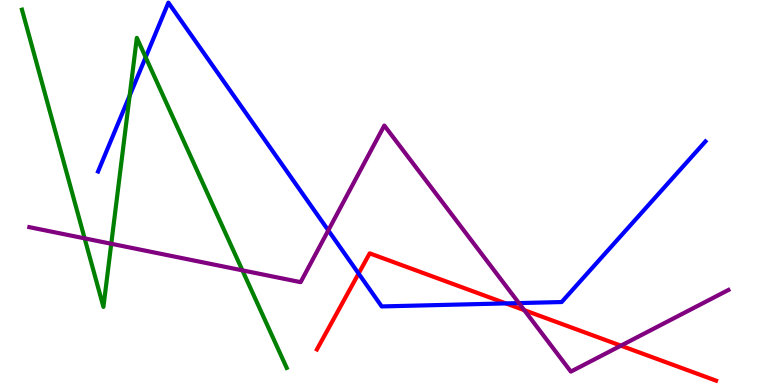[{'lines': ['blue', 'red'], 'intersections': [{'x': 4.63, 'y': 2.9}, {'x': 6.53, 'y': 2.12}]}, {'lines': ['green', 'red'], 'intersections': []}, {'lines': ['purple', 'red'], 'intersections': [{'x': 6.76, 'y': 1.94}, {'x': 8.01, 'y': 1.02}]}, {'lines': ['blue', 'green'], 'intersections': [{'x': 1.67, 'y': 7.52}, {'x': 1.88, 'y': 8.51}]}, {'lines': ['blue', 'purple'], 'intersections': [{'x': 4.24, 'y': 4.02}, {'x': 6.7, 'y': 2.13}]}, {'lines': ['green', 'purple'], 'intersections': [{'x': 1.09, 'y': 3.81}, {'x': 1.44, 'y': 3.67}, {'x': 3.13, 'y': 2.98}]}]